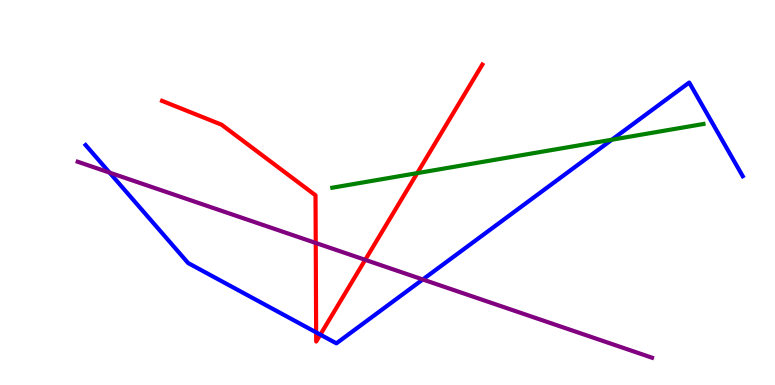[{'lines': ['blue', 'red'], 'intersections': [{'x': 4.08, 'y': 1.37}, {'x': 4.13, 'y': 1.31}]}, {'lines': ['green', 'red'], 'intersections': [{'x': 5.38, 'y': 5.5}]}, {'lines': ['purple', 'red'], 'intersections': [{'x': 4.07, 'y': 3.69}, {'x': 4.71, 'y': 3.25}]}, {'lines': ['blue', 'green'], 'intersections': [{'x': 7.9, 'y': 6.37}]}, {'lines': ['blue', 'purple'], 'intersections': [{'x': 1.41, 'y': 5.52}, {'x': 5.46, 'y': 2.74}]}, {'lines': ['green', 'purple'], 'intersections': []}]